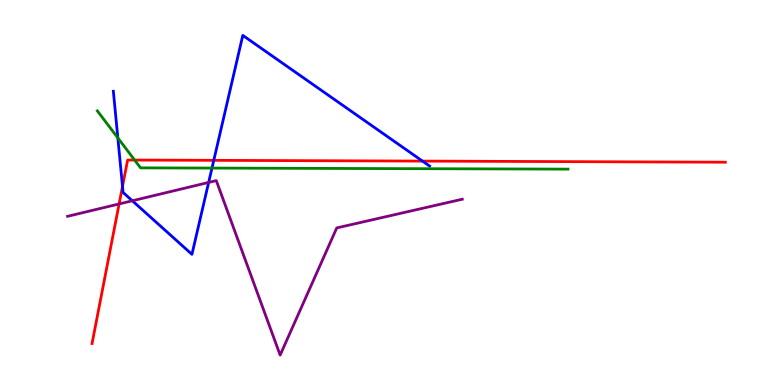[{'lines': ['blue', 'red'], 'intersections': [{'x': 1.58, 'y': 5.16}, {'x': 2.76, 'y': 5.84}, {'x': 5.45, 'y': 5.82}]}, {'lines': ['green', 'red'], 'intersections': [{'x': 1.74, 'y': 5.84}]}, {'lines': ['purple', 'red'], 'intersections': [{'x': 1.54, 'y': 4.7}]}, {'lines': ['blue', 'green'], 'intersections': [{'x': 1.52, 'y': 6.42}, {'x': 2.74, 'y': 5.63}]}, {'lines': ['blue', 'purple'], 'intersections': [{'x': 1.71, 'y': 4.79}, {'x': 2.69, 'y': 5.26}]}, {'lines': ['green', 'purple'], 'intersections': []}]